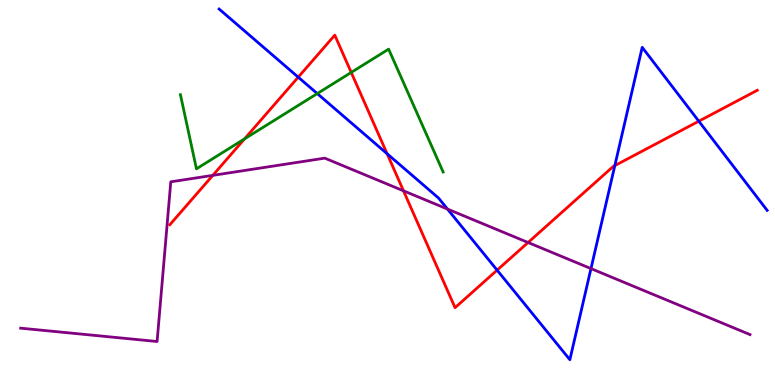[{'lines': ['blue', 'red'], 'intersections': [{'x': 3.85, 'y': 8.0}, {'x': 5.0, 'y': 6.01}, {'x': 6.41, 'y': 2.98}, {'x': 7.93, 'y': 5.7}, {'x': 9.02, 'y': 6.85}]}, {'lines': ['green', 'red'], 'intersections': [{'x': 3.16, 'y': 6.39}, {'x': 4.53, 'y': 8.12}]}, {'lines': ['purple', 'red'], 'intersections': [{'x': 2.75, 'y': 5.45}, {'x': 5.21, 'y': 5.04}, {'x': 6.81, 'y': 3.7}]}, {'lines': ['blue', 'green'], 'intersections': [{'x': 4.09, 'y': 7.57}]}, {'lines': ['blue', 'purple'], 'intersections': [{'x': 5.77, 'y': 4.57}, {'x': 7.63, 'y': 3.02}]}, {'lines': ['green', 'purple'], 'intersections': []}]